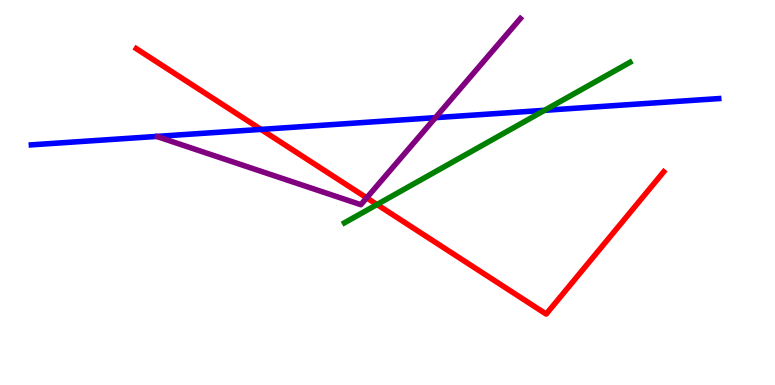[{'lines': ['blue', 'red'], 'intersections': [{'x': 3.37, 'y': 6.64}]}, {'lines': ['green', 'red'], 'intersections': [{'x': 4.86, 'y': 4.69}]}, {'lines': ['purple', 'red'], 'intersections': [{'x': 4.73, 'y': 4.86}]}, {'lines': ['blue', 'green'], 'intersections': [{'x': 7.03, 'y': 7.13}]}, {'lines': ['blue', 'purple'], 'intersections': [{'x': 5.62, 'y': 6.94}]}, {'lines': ['green', 'purple'], 'intersections': []}]